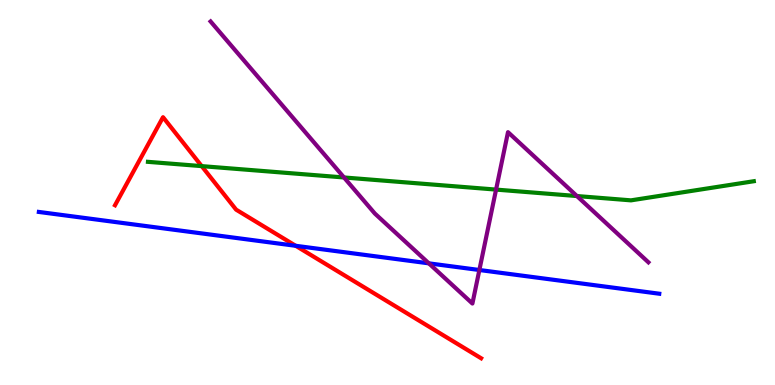[{'lines': ['blue', 'red'], 'intersections': [{'x': 3.82, 'y': 3.62}]}, {'lines': ['green', 'red'], 'intersections': [{'x': 2.6, 'y': 5.69}]}, {'lines': ['purple', 'red'], 'intersections': []}, {'lines': ['blue', 'green'], 'intersections': []}, {'lines': ['blue', 'purple'], 'intersections': [{'x': 5.53, 'y': 3.16}, {'x': 6.19, 'y': 2.99}]}, {'lines': ['green', 'purple'], 'intersections': [{'x': 4.44, 'y': 5.39}, {'x': 6.4, 'y': 5.08}, {'x': 7.44, 'y': 4.91}]}]